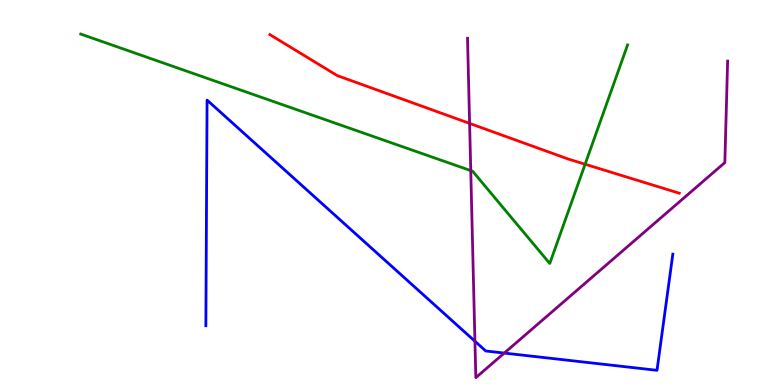[{'lines': ['blue', 'red'], 'intersections': []}, {'lines': ['green', 'red'], 'intersections': [{'x': 7.55, 'y': 5.73}]}, {'lines': ['purple', 'red'], 'intersections': [{'x': 6.06, 'y': 6.79}]}, {'lines': ['blue', 'green'], 'intersections': []}, {'lines': ['blue', 'purple'], 'intersections': [{'x': 6.13, 'y': 1.14}, {'x': 6.51, 'y': 0.829}]}, {'lines': ['green', 'purple'], 'intersections': [{'x': 6.07, 'y': 5.57}]}]